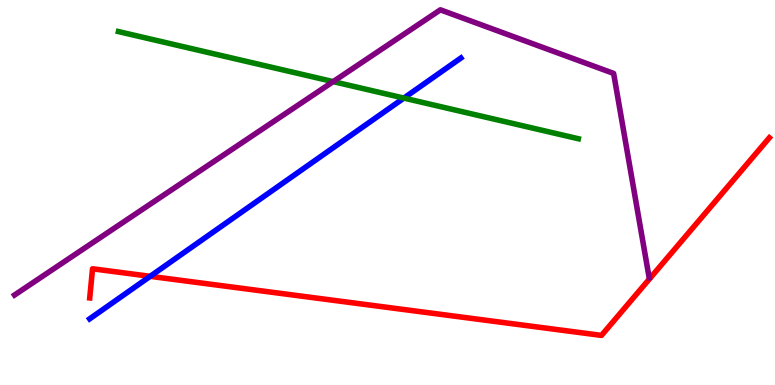[{'lines': ['blue', 'red'], 'intersections': [{'x': 1.94, 'y': 2.82}]}, {'lines': ['green', 'red'], 'intersections': []}, {'lines': ['purple', 'red'], 'intersections': []}, {'lines': ['blue', 'green'], 'intersections': [{'x': 5.21, 'y': 7.45}]}, {'lines': ['blue', 'purple'], 'intersections': []}, {'lines': ['green', 'purple'], 'intersections': [{'x': 4.3, 'y': 7.88}]}]